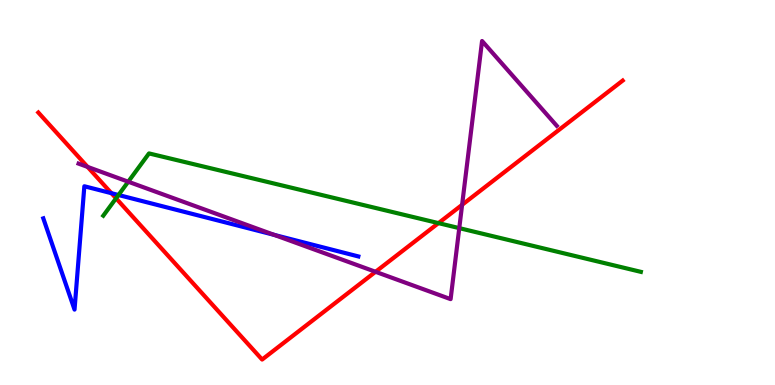[{'lines': ['blue', 'red'], 'intersections': [{'x': 1.44, 'y': 4.98}]}, {'lines': ['green', 'red'], 'intersections': [{'x': 1.5, 'y': 4.85}, {'x': 5.66, 'y': 4.2}]}, {'lines': ['purple', 'red'], 'intersections': [{'x': 1.13, 'y': 5.66}, {'x': 4.85, 'y': 2.94}, {'x': 5.96, 'y': 4.68}]}, {'lines': ['blue', 'green'], 'intersections': [{'x': 1.53, 'y': 4.94}]}, {'lines': ['blue', 'purple'], 'intersections': [{'x': 3.54, 'y': 3.9}]}, {'lines': ['green', 'purple'], 'intersections': [{'x': 1.65, 'y': 5.28}, {'x': 5.93, 'y': 4.07}]}]